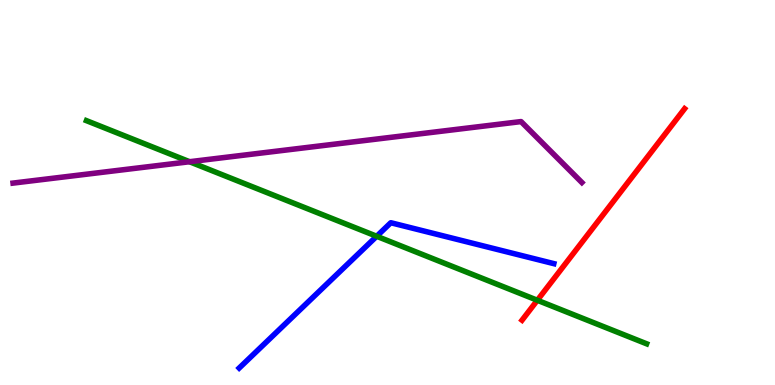[{'lines': ['blue', 'red'], 'intersections': []}, {'lines': ['green', 'red'], 'intersections': [{'x': 6.93, 'y': 2.2}]}, {'lines': ['purple', 'red'], 'intersections': []}, {'lines': ['blue', 'green'], 'intersections': [{'x': 4.86, 'y': 3.86}]}, {'lines': ['blue', 'purple'], 'intersections': []}, {'lines': ['green', 'purple'], 'intersections': [{'x': 2.45, 'y': 5.8}]}]